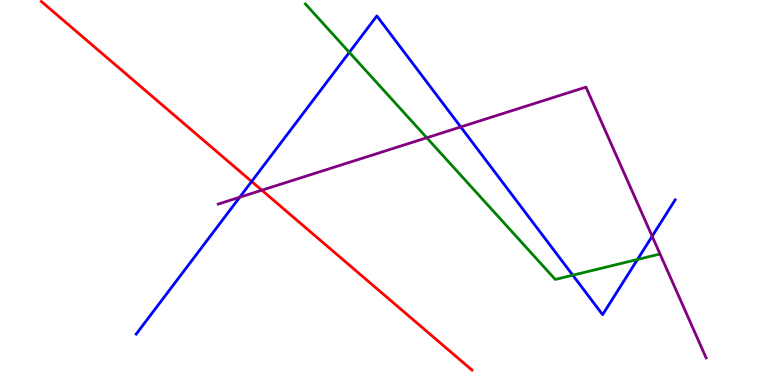[{'lines': ['blue', 'red'], 'intersections': [{'x': 3.25, 'y': 5.29}]}, {'lines': ['green', 'red'], 'intersections': []}, {'lines': ['purple', 'red'], 'intersections': [{'x': 3.38, 'y': 5.06}]}, {'lines': ['blue', 'green'], 'intersections': [{'x': 4.51, 'y': 8.64}, {'x': 7.39, 'y': 2.85}, {'x': 8.23, 'y': 3.26}]}, {'lines': ['blue', 'purple'], 'intersections': [{'x': 3.09, 'y': 4.88}, {'x': 5.94, 'y': 6.7}, {'x': 8.41, 'y': 3.86}]}, {'lines': ['green', 'purple'], 'intersections': [{'x': 5.51, 'y': 6.42}]}]